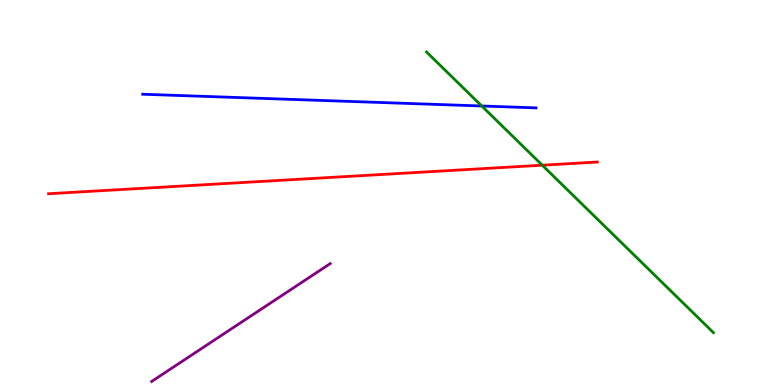[{'lines': ['blue', 'red'], 'intersections': []}, {'lines': ['green', 'red'], 'intersections': [{'x': 7.0, 'y': 5.71}]}, {'lines': ['purple', 'red'], 'intersections': []}, {'lines': ['blue', 'green'], 'intersections': [{'x': 6.22, 'y': 7.25}]}, {'lines': ['blue', 'purple'], 'intersections': []}, {'lines': ['green', 'purple'], 'intersections': []}]